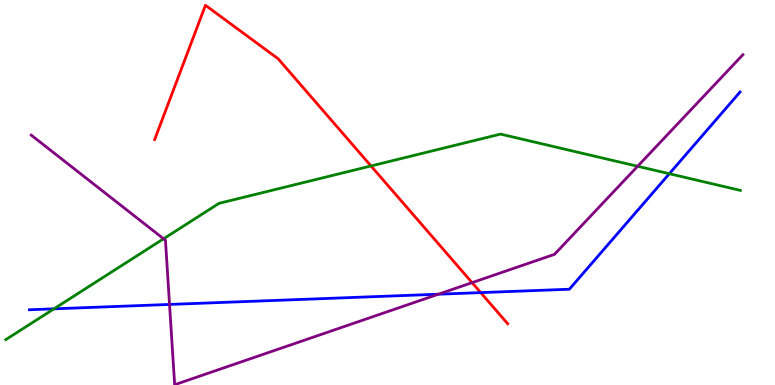[{'lines': ['blue', 'red'], 'intersections': [{'x': 6.2, 'y': 2.4}]}, {'lines': ['green', 'red'], 'intersections': [{'x': 4.79, 'y': 5.69}]}, {'lines': ['purple', 'red'], 'intersections': [{'x': 6.09, 'y': 2.66}]}, {'lines': ['blue', 'green'], 'intersections': [{'x': 0.696, 'y': 1.98}, {'x': 8.64, 'y': 5.49}]}, {'lines': ['blue', 'purple'], 'intersections': [{'x': 2.19, 'y': 2.09}, {'x': 5.66, 'y': 2.36}]}, {'lines': ['green', 'purple'], 'intersections': [{'x': 2.11, 'y': 3.8}, {'x': 8.23, 'y': 5.68}]}]